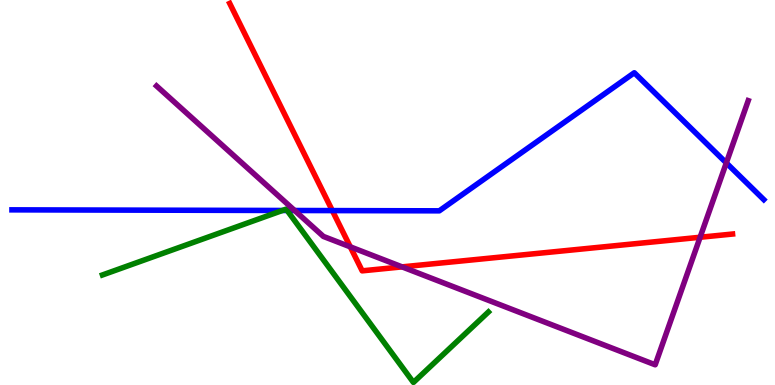[{'lines': ['blue', 'red'], 'intersections': [{'x': 4.29, 'y': 4.53}]}, {'lines': ['green', 'red'], 'intersections': []}, {'lines': ['purple', 'red'], 'intersections': [{'x': 4.52, 'y': 3.59}, {'x': 5.19, 'y': 3.07}, {'x': 9.03, 'y': 3.84}]}, {'lines': ['blue', 'green'], 'intersections': [{'x': 3.64, 'y': 4.53}, {'x': 3.71, 'y': 4.53}]}, {'lines': ['blue', 'purple'], 'intersections': [{'x': 3.8, 'y': 4.53}, {'x': 9.37, 'y': 5.77}]}, {'lines': ['green', 'purple'], 'intersections': []}]